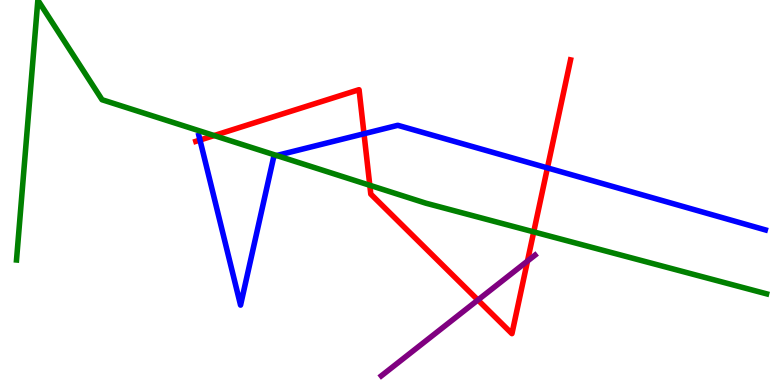[{'lines': ['blue', 'red'], 'intersections': [{'x': 2.58, 'y': 6.36}, {'x': 4.7, 'y': 6.53}, {'x': 7.06, 'y': 5.64}]}, {'lines': ['green', 'red'], 'intersections': [{'x': 2.76, 'y': 6.48}, {'x': 4.77, 'y': 5.19}, {'x': 6.89, 'y': 3.98}]}, {'lines': ['purple', 'red'], 'intersections': [{'x': 6.17, 'y': 2.21}, {'x': 6.81, 'y': 3.22}]}, {'lines': ['blue', 'green'], 'intersections': [{'x': 3.57, 'y': 5.96}]}, {'lines': ['blue', 'purple'], 'intersections': []}, {'lines': ['green', 'purple'], 'intersections': []}]